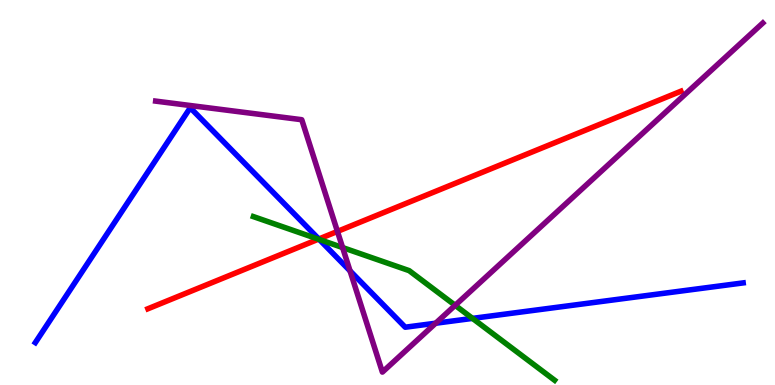[{'lines': ['blue', 'red'], 'intersections': [{'x': 4.11, 'y': 3.79}]}, {'lines': ['green', 'red'], 'intersections': [{'x': 4.11, 'y': 3.79}]}, {'lines': ['purple', 'red'], 'intersections': [{'x': 4.35, 'y': 3.99}]}, {'lines': ['blue', 'green'], 'intersections': [{'x': 4.12, 'y': 3.78}, {'x': 6.1, 'y': 1.73}]}, {'lines': ['blue', 'purple'], 'intersections': [{'x': 4.52, 'y': 2.96}, {'x': 5.62, 'y': 1.6}]}, {'lines': ['green', 'purple'], 'intersections': [{'x': 4.42, 'y': 3.57}, {'x': 5.87, 'y': 2.07}]}]